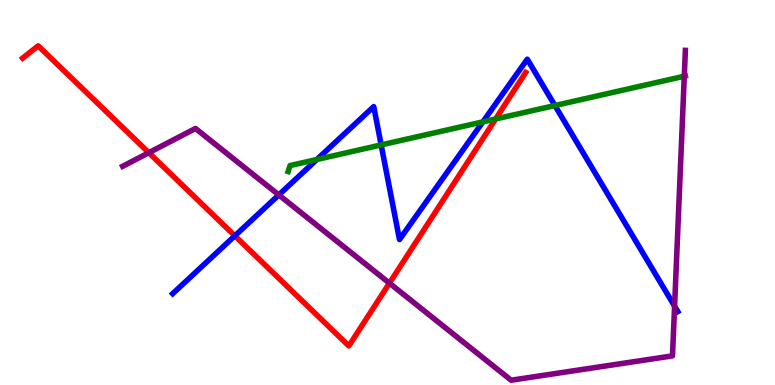[{'lines': ['blue', 'red'], 'intersections': [{'x': 3.03, 'y': 3.87}]}, {'lines': ['green', 'red'], 'intersections': [{'x': 6.4, 'y': 6.91}]}, {'lines': ['purple', 'red'], 'intersections': [{'x': 1.92, 'y': 6.03}, {'x': 5.02, 'y': 2.65}]}, {'lines': ['blue', 'green'], 'intersections': [{'x': 4.09, 'y': 5.86}, {'x': 4.92, 'y': 6.24}, {'x': 6.23, 'y': 6.83}, {'x': 7.16, 'y': 7.26}]}, {'lines': ['blue', 'purple'], 'intersections': [{'x': 3.6, 'y': 4.94}, {'x': 8.7, 'y': 2.05}]}, {'lines': ['green', 'purple'], 'intersections': [{'x': 8.83, 'y': 8.02}]}]